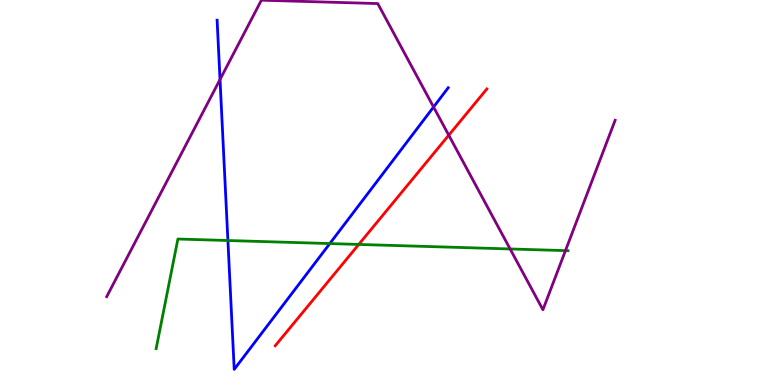[{'lines': ['blue', 'red'], 'intersections': []}, {'lines': ['green', 'red'], 'intersections': [{'x': 4.63, 'y': 3.65}]}, {'lines': ['purple', 'red'], 'intersections': [{'x': 5.79, 'y': 6.49}]}, {'lines': ['blue', 'green'], 'intersections': [{'x': 2.94, 'y': 3.75}, {'x': 4.26, 'y': 3.67}]}, {'lines': ['blue', 'purple'], 'intersections': [{'x': 2.84, 'y': 7.93}, {'x': 5.59, 'y': 7.22}]}, {'lines': ['green', 'purple'], 'intersections': [{'x': 6.58, 'y': 3.53}, {'x': 7.3, 'y': 3.49}]}]